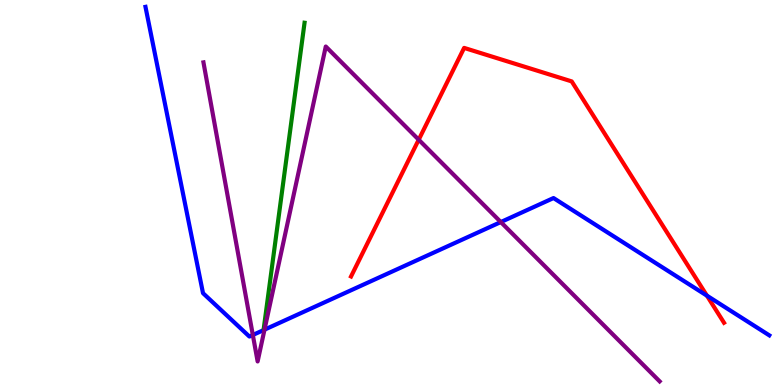[{'lines': ['blue', 'red'], 'intersections': [{'x': 9.12, 'y': 2.32}]}, {'lines': ['green', 'red'], 'intersections': []}, {'lines': ['purple', 'red'], 'intersections': [{'x': 5.4, 'y': 6.37}]}, {'lines': ['blue', 'green'], 'intersections': []}, {'lines': ['blue', 'purple'], 'intersections': [{'x': 3.26, 'y': 1.3}, {'x': 3.41, 'y': 1.44}, {'x': 6.46, 'y': 4.23}]}, {'lines': ['green', 'purple'], 'intersections': []}]